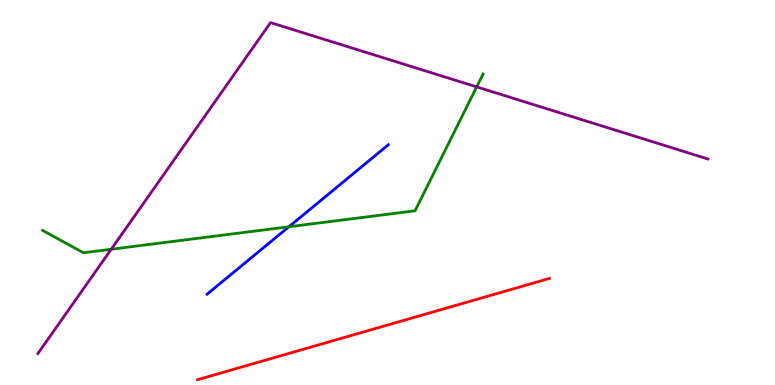[{'lines': ['blue', 'red'], 'intersections': []}, {'lines': ['green', 'red'], 'intersections': []}, {'lines': ['purple', 'red'], 'intersections': []}, {'lines': ['blue', 'green'], 'intersections': [{'x': 3.73, 'y': 4.11}]}, {'lines': ['blue', 'purple'], 'intersections': []}, {'lines': ['green', 'purple'], 'intersections': [{'x': 1.44, 'y': 3.53}, {'x': 6.15, 'y': 7.74}]}]